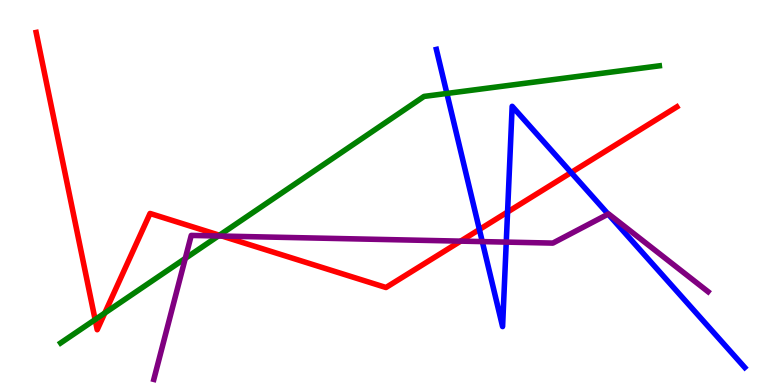[{'lines': ['blue', 'red'], 'intersections': [{'x': 6.19, 'y': 4.04}, {'x': 6.55, 'y': 4.49}, {'x': 7.37, 'y': 5.52}]}, {'lines': ['green', 'red'], 'intersections': [{'x': 1.23, 'y': 1.7}, {'x': 1.35, 'y': 1.87}, {'x': 2.83, 'y': 3.89}]}, {'lines': ['purple', 'red'], 'intersections': [{'x': 2.87, 'y': 3.87}, {'x': 5.94, 'y': 3.74}]}, {'lines': ['blue', 'green'], 'intersections': [{'x': 5.77, 'y': 7.57}]}, {'lines': ['blue', 'purple'], 'intersections': [{'x': 6.22, 'y': 3.72}, {'x': 6.53, 'y': 3.71}, {'x': 7.85, 'y': 4.44}]}, {'lines': ['green', 'purple'], 'intersections': [{'x': 2.39, 'y': 3.29}, {'x': 2.82, 'y': 3.87}]}]